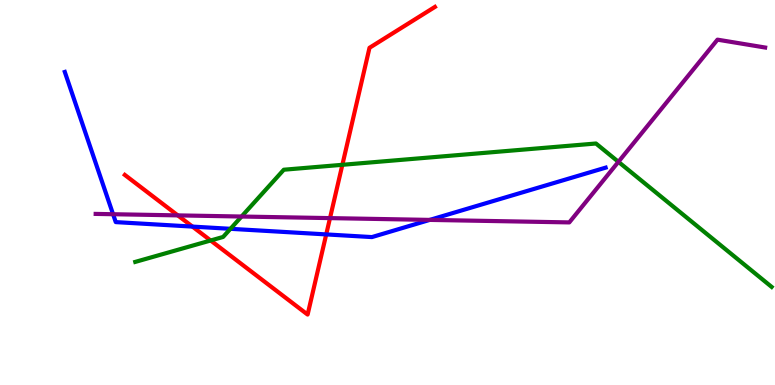[{'lines': ['blue', 'red'], 'intersections': [{'x': 2.48, 'y': 4.11}, {'x': 4.21, 'y': 3.91}]}, {'lines': ['green', 'red'], 'intersections': [{'x': 2.72, 'y': 3.75}, {'x': 4.42, 'y': 5.72}]}, {'lines': ['purple', 'red'], 'intersections': [{'x': 2.29, 'y': 4.41}, {'x': 4.26, 'y': 4.33}]}, {'lines': ['blue', 'green'], 'intersections': [{'x': 2.97, 'y': 4.06}]}, {'lines': ['blue', 'purple'], 'intersections': [{'x': 1.46, 'y': 4.44}, {'x': 5.55, 'y': 4.29}]}, {'lines': ['green', 'purple'], 'intersections': [{'x': 3.12, 'y': 4.38}, {'x': 7.98, 'y': 5.8}]}]